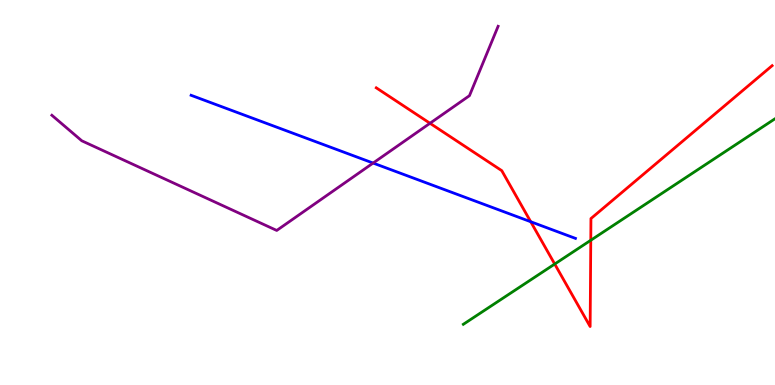[{'lines': ['blue', 'red'], 'intersections': [{'x': 6.85, 'y': 4.24}]}, {'lines': ['green', 'red'], 'intersections': [{'x': 7.16, 'y': 3.14}, {'x': 7.62, 'y': 3.76}]}, {'lines': ['purple', 'red'], 'intersections': [{'x': 5.55, 'y': 6.8}]}, {'lines': ['blue', 'green'], 'intersections': []}, {'lines': ['blue', 'purple'], 'intersections': [{'x': 4.81, 'y': 5.76}]}, {'lines': ['green', 'purple'], 'intersections': []}]